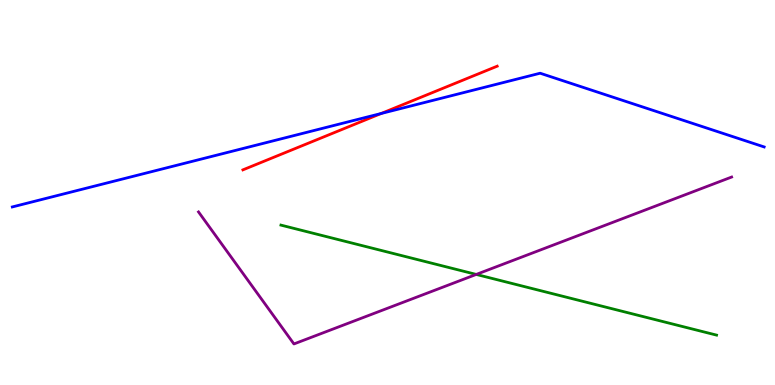[{'lines': ['blue', 'red'], 'intersections': [{'x': 4.92, 'y': 7.05}]}, {'lines': ['green', 'red'], 'intersections': []}, {'lines': ['purple', 'red'], 'intersections': []}, {'lines': ['blue', 'green'], 'intersections': []}, {'lines': ['blue', 'purple'], 'intersections': []}, {'lines': ['green', 'purple'], 'intersections': [{'x': 6.15, 'y': 2.87}]}]